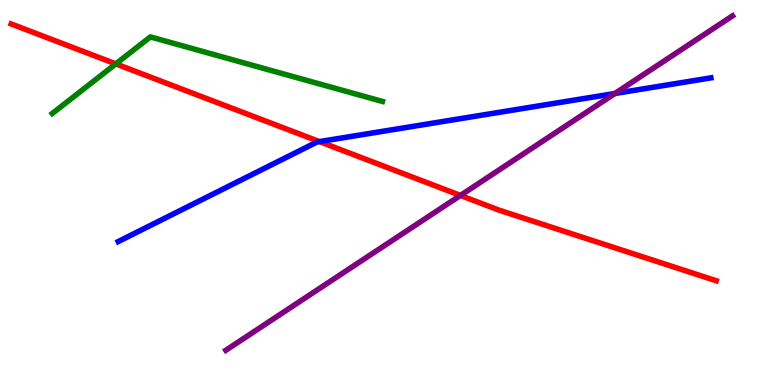[{'lines': ['blue', 'red'], 'intersections': [{'x': 4.12, 'y': 6.32}]}, {'lines': ['green', 'red'], 'intersections': [{'x': 1.49, 'y': 8.34}]}, {'lines': ['purple', 'red'], 'intersections': [{'x': 5.94, 'y': 4.92}]}, {'lines': ['blue', 'green'], 'intersections': []}, {'lines': ['blue', 'purple'], 'intersections': [{'x': 7.93, 'y': 7.57}]}, {'lines': ['green', 'purple'], 'intersections': []}]